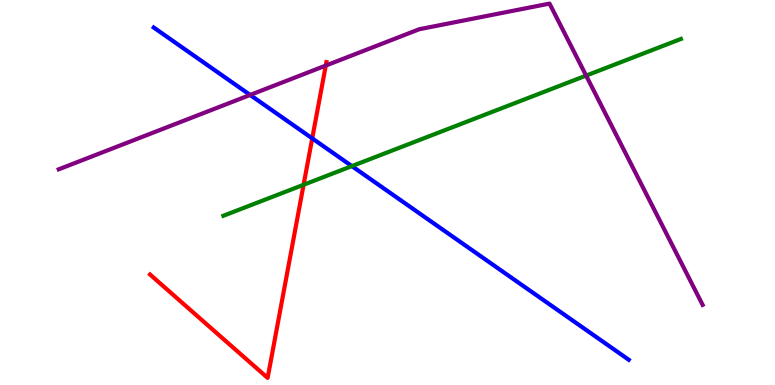[{'lines': ['blue', 'red'], 'intersections': [{'x': 4.03, 'y': 6.41}]}, {'lines': ['green', 'red'], 'intersections': [{'x': 3.92, 'y': 5.2}]}, {'lines': ['purple', 'red'], 'intersections': [{'x': 4.2, 'y': 8.3}]}, {'lines': ['blue', 'green'], 'intersections': [{'x': 4.54, 'y': 5.69}]}, {'lines': ['blue', 'purple'], 'intersections': [{'x': 3.23, 'y': 7.53}]}, {'lines': ['green', 'purple'], 'intersections': [{'x': 7.56, 'y': 8.04}]}]